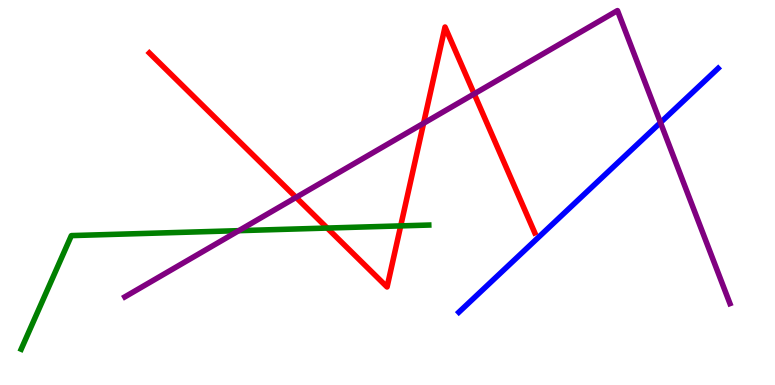[{'lines': ['blue', 'red'], 'intersections': []}, {'lines': ['green', 'red'], 'intersections': [{'x': 4.22, 'y': 4.08}, {'x': 5.17, 'y': 4.13}]}, {'lines': ['purple', 'red'], 'intersections': [{'x': 3.82, 'y': 4.87}, {'x': 5.47, 'y': 6.8}, {'x': 6.12, 'y': 7.56}]}, {'lines': ['blue', 'green'], 'intersections': []}, {'lines': ['blue', 'purple'], 'intersections': [{'x': 8.52, 'y': 6.82}]}, {'lines': ['green', 'purple'], 'intersections': [{'x': 3.08, 'y': 4.01}]}]